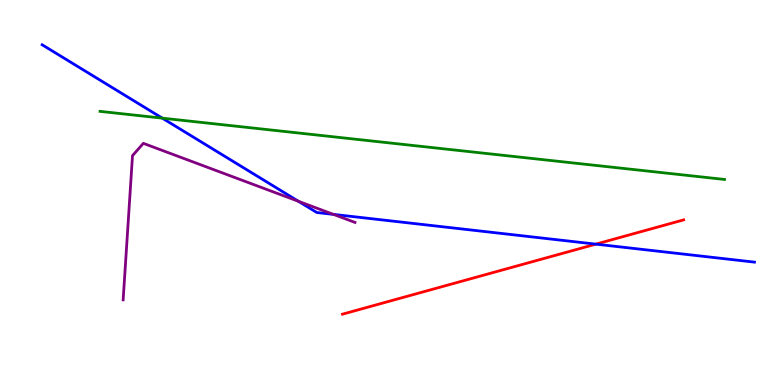[{'lines': ['blue', 'red'], 'intersections': [{'x': 7.69, 'y': 3.66}]}, {'lines': ['green', 'red'], 'intersections': []}, {'lines': ['purple', 'red'], 'intersections': []}, {'lines': ['blue', 'green'], 'intersections': [{'x': 2.09, 'y': 6.93}]}, {'lines': ['blue', 'purple'], 'intersections': [{'x': 3.85, 'y': 4.77}, {'x': 4.3, 'y': 4.43}]}, {'lines': ['green', 'purple'], 'intersections': []}]